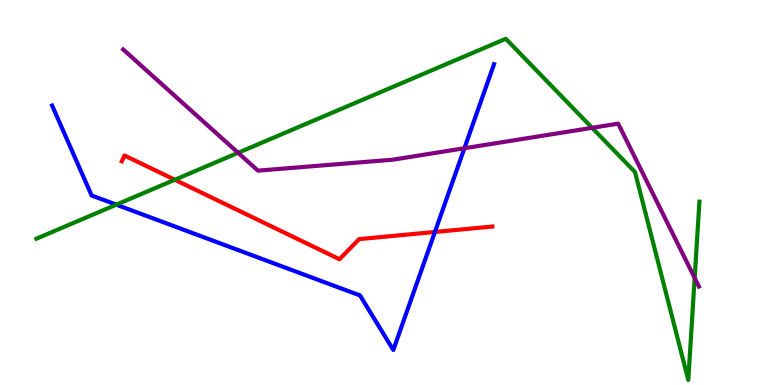[{'lines': ['blue', 'red'], 'intersections': [{'x': 5.61, 'y': 3.97}]}, {'lines': ['green', 'red'], 'intersections': [{'x': 2.26, 'y': 5.33}]}, {'lines': ['purple', 'red'], 'intersections': []}, {'lines': ['blue', 'green'], 'intersections': [{'x': 1.5, 'y': 4.68}]}, {'lines': ['blue', 'purple'], 'intersections': [{'x': 5.99, 'y': 6.15}]}, {'lines': ['green', 'purple'], 'intersections': [{'x': 3.07, 'y': 6.03}, {'x': 7.64, 'y': 6.68}, {'x': 8.96, 'y': 2.78}]}]